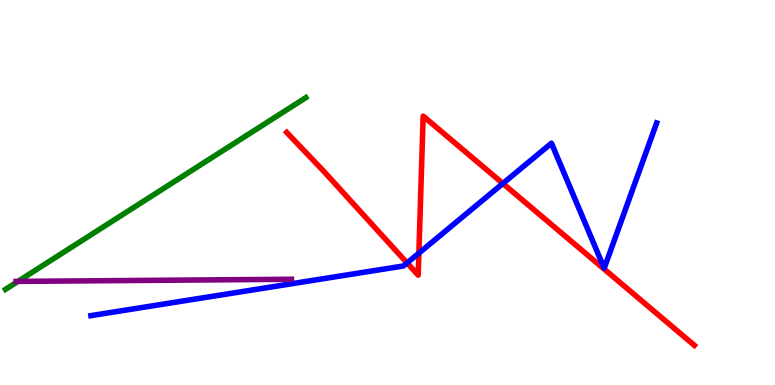[{'lines': ['blue', 'red'], 'intersections': [{'x': 5.25, 'y': 3.17}, {'x': 5.4, 'y': 3.42}, {'x': 6.49, 'y': 5.23}]}, {'lines': ['green', 'red'], 'intersections': []}, {'lines': ['purple', 'red'], 'intersections': []}, {'lines': ['blue', 'green'], 'intersections': []}, {'lines': ['blue', 'purple'], 'intersections': []}, {'lines': ['green', 'purple'], 'intersections': [{'x': 0.232, 'y': 2.69}]}]